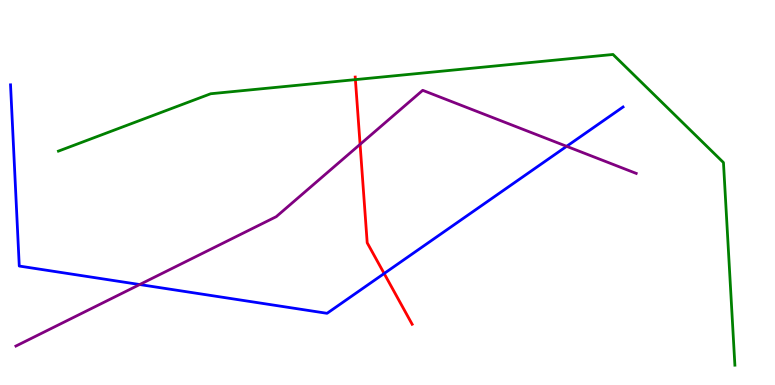[{'lines': ['blue', 'red'], 'intersections': [{'x': 4.96, 'y': 2.9}]}, {'lines': ['green', 'red'], 'intersections': [{'x': 4.59, 'y': 7.93}]}, {'lines': ['purple', 'red'], 'intersections': [{'x': 4.65, 'y': 6.25}]}, {'lines': ['blue', 'green'], 'intersections': []}, {'lines': ['blue', 'purple'], 'intersections': [{'x': 1.8, 'y': 2.61}, {'x': 7.31, 'y': 6.2}]}, {'lines': ['green', 'purple'], 'intersections': []}]